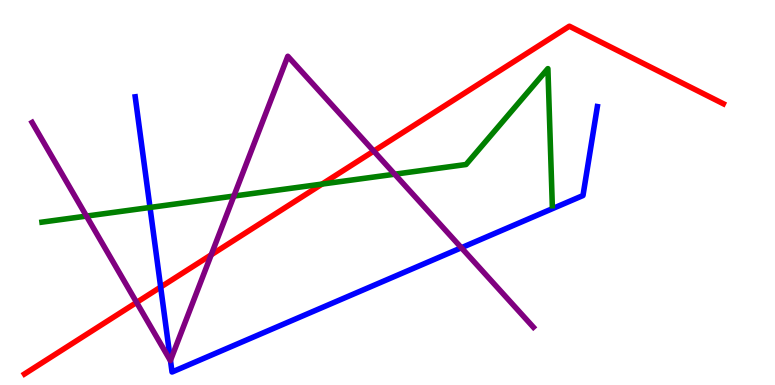[{'lines': ['blue', 'red'], 'intersections': [{'x': 2.07, 'y': 2.54}]}, {'lines': ['green', 'red'], 'intersections': [{'x': 4.16, 'y': 5.22}]}, {'lines': ['purple', 'red'], 'intersections': [{'x': 1.76, 'y': 2.14}, {'x': 2.73, 'y': 3.38}, {'x': 4.82, 'y': 6.08}]}, {'lines': ['blue', 'green'], 'intersections': [{'x': 1.94, 'y': 4.61}]}, {'lines': ['blue', 'purple'], 'intersections': [{'x': 2.2, 'y': 0.639}, {'x': 5.95, 'y': 3.56}]}, {'lines': ['green', 'purple'], 'intersections': [{'x': 1.12, 'y': 4.39}, {'x': 3.02, 'y': 4.91}, {'x': 5.09, 'y': 5.48}]}]